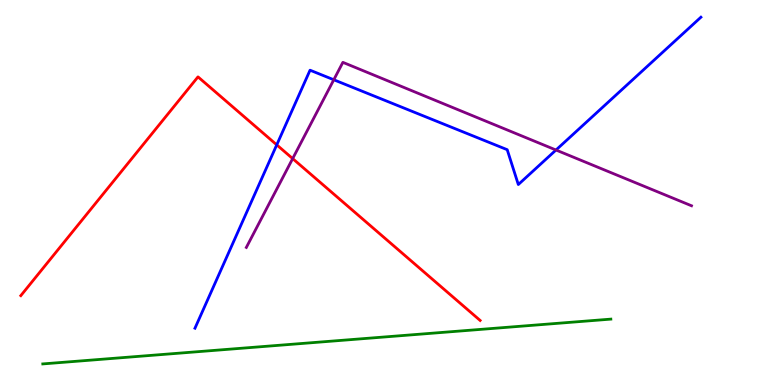[{'lines': ['blue', 'red'], 'intersections': [{'x': 3.57, 'y': 6.24}]}, {'lines': ['green', 'red'], 'intersections': []}, {'lines': ['purple', 'red'], 'intersections': [{'x': 3.78, 'y': 5.88}]}, {'lines': ['blue', 'green'], 'intersections': []}, {'lines': ['blue', 'purple'], 'intersections': [{'x': 4.31, 'y': 7.93}, {'x': 7.17, 'y': 6.1}]}, {'lines': ['green', 'purple'], 'intersections': []}]